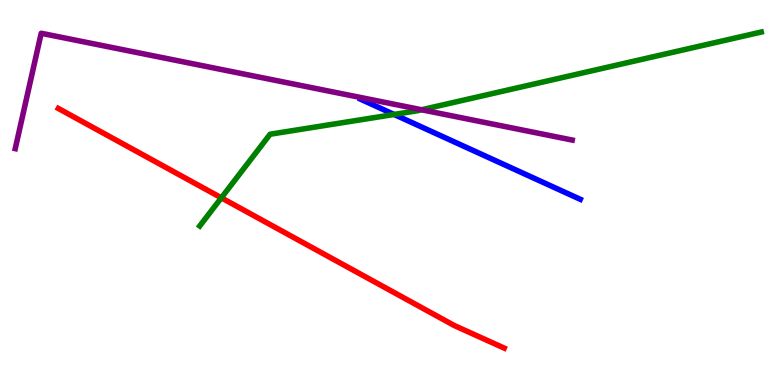[{'lines': ['blue', 'red'], 'intersections': []}, {'lines': ['green', 'red'], 'intersections': [{'x': 2.86, 'y': 4.86}]}, {'lines': ['purple', 'red'], 'intersections': []}, {'lines': ['blue', 'green'], 'intersections': [{'x': 5.09, 'y': 7.03}]}, {'lines': ['blue', 'purple'], 'intersections': []}, {'lines': ['green', 'purple'], 'intersections': [{'x': 5.44, 'y': 7.15}]}]